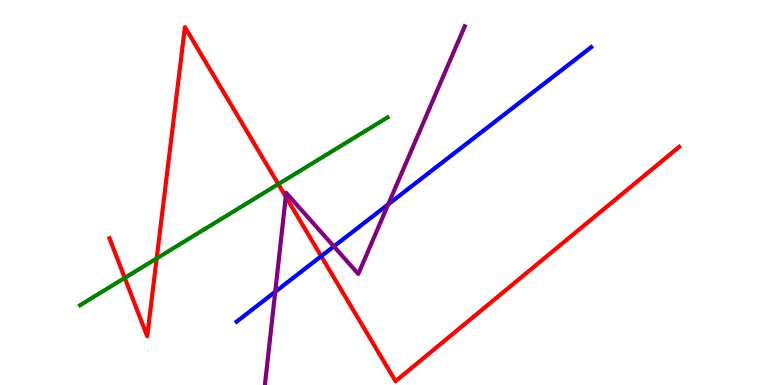[{'lines': ['blue', 'red'], 'intersections': [{'x': 4.14, 'y': 3.35}]}, {'lines': ['green', 'red'], 'intersections': [{'x': 1.61, 'y': 2.78}, {'x': 2.02, 'y': 3.29}, {'x': 3.59, 'y': 5.22}]}, {'lines': ['purple', 'red'], 'intersections': [{'x': 3.69, 'y': 4.89}]}, {'lines': ['blue', 'green'], 'intersections': []}, {'lines': ['blue', 'purple'], 'intersections': [{'x': 3.55, 'y': 2.42}, {'x': 4.31, 'y': 3.6}, {'x': 5.01, 'y': 4.69}]}, {'lines': ['green', 'purple'], 'intersections': []}]